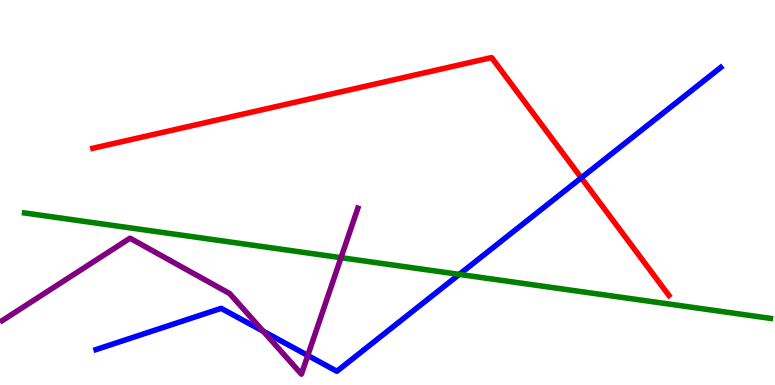[{'lines': ['blue', 'red'], 'intersections': [{'x': 7.5, 'y': 5.38}]}, {'lines': ['green', 'red'], 'intersections': []}, {'lines': ['purple', 'red'], 'intersections': []}, {'lines': ['blue', 'green'], 'intersections': [{'x': 5.93, 'y': 2.87}]}, {'lines': ['blue', 'purple'], 'intersections': [{'x': 3.4, 'y': 1.4}, {'x': 3.97, 'y': 0.768}]}, {'lines': ['green', 'purple'], 'intersections': [{'x': 4.4, 'y': 3.31}]}]